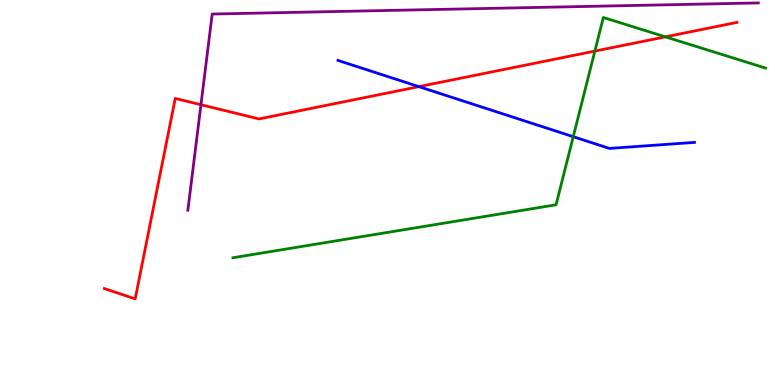[{'lines': ['blue', 'red'], 'intersections': [{'x': 5.4, 'y': 7.75}]}, {'lines': ['green', 'red'], 'intersections': [{'x': 7.68, 'y': 8.67}, {'x': 8.59, 'y': 9.04}]}, {'lines': ['purple', 'red'], 'intersections': [{'x': 2.59, 'y': 7.28}]}, {'lines': ['blue', 'green'], 'intersections': [{'x': 7.4, 'y': 6.45}]}, {'lines': ['blue', 'purple'], 'intersections': []}, {'lines': ['green', 'purple'], 'intersections': []}]